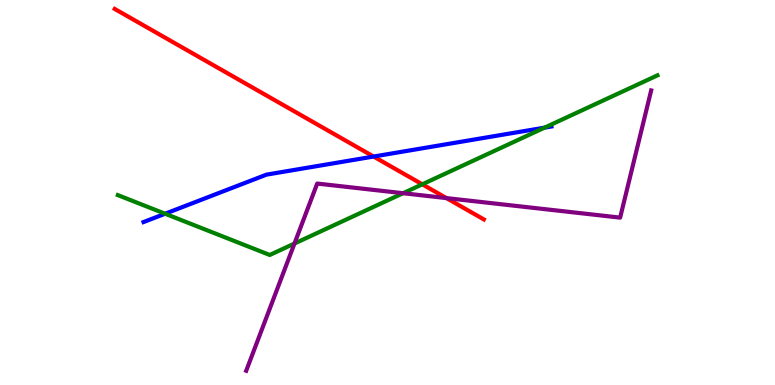[{'lines': ['blue', 'red'], 'intersections': [{'x': 4.82, 'y': 5.93}]}, {'lines': ['green', 'red'], 'intersections': [{'x': 5.45, 'y': 5.21}]}, {'lines': ['purple', 'red'], 'intersections': [{'x': 5.76, 'y': 4.85}]}, {'lines': ['blue', 'green'], 'intersections': [{'x': 2.13, 'y': 4.45}, {'x': 7.03, 'y': 6.68}]}, {'lines': ['blue', 'purple'], 'intersections': []}, {'lines': ['green', 'purple'], 'intersections': [{'x': 3.8, 'y': 3.67}, {'x': 5.2, 'y': 4.98}]}]